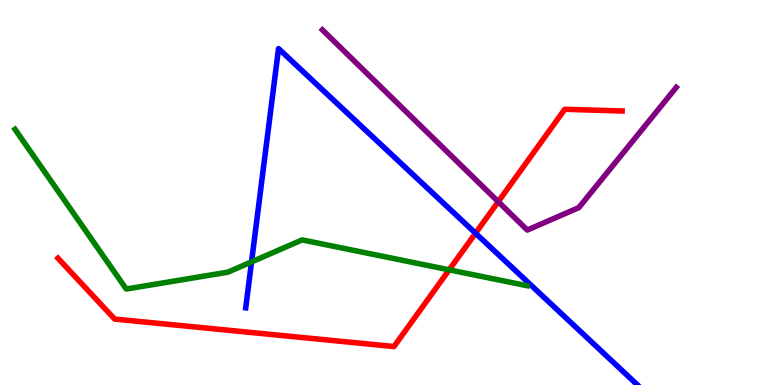[{'lines': ['blue', 'red'], 'intersections': [{'x': 6.14, 'y': 3.94}]}, {'lines': ['green', 'red'], 'intersections': [{'x': 5.8, 'y': 2.99}]}, {'lines': ['purple', 'red'], 'intersections': [{'x': 6.43, 'y': 4.76}]}, {'lines': ['blue', 'green'], 'intersections': [{'x': 3.25, 'y': 3.2}]}, {'lines': ['blue', 'purple'], 'intersections': []}, {'lines': ['green', 'purple'], 'intersections': []}]